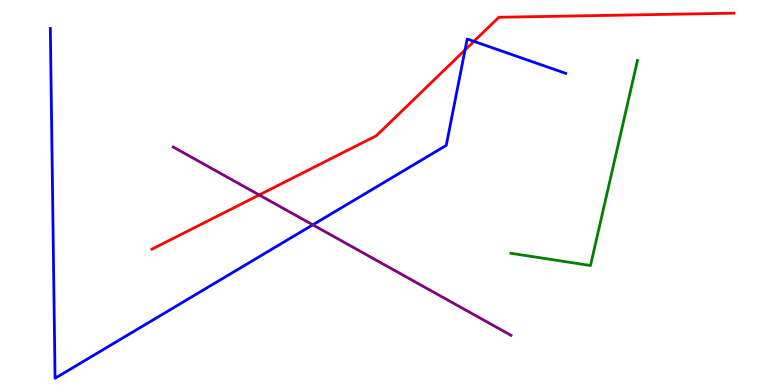[{'lines': ['blue', 'red'], 'intersections': [{'x': 6.0, 'y': 8.7}, {'x': 6.12, 'y': 8.93}]}, {'lines': ['green', 'red'], 'intersections': []}, {'lines': ['purple', 'red'], 'intersections': [{'x': 3.34, 'y': 4.94}]}, {'lines': ['blue', 'green'], 'intersections': []}, {'lines': ['blue', 'purple'], 'intersections': [{'x': 4.04, 'y': 4.16}]}, {'lines': ['green', 'purple'], 'intersections': []}]